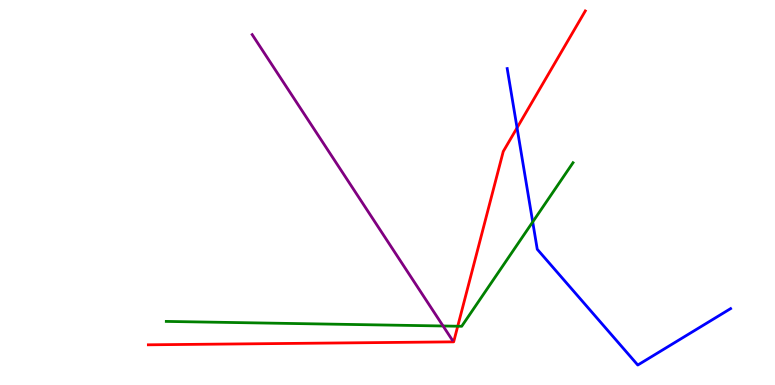[{'lines': ['blue', 'red'], 'intersections': [{'x': 6.67, 'y': 6.68}]}, {'lines': ['green', 'red'], 'intersections': [{'x': 5.91, 'y': 1.53}]}, {'lines': ['purple', 'red'], 'intersections': []}, {'lines': ['blue', 'green'], 'intersections': [{'x': 6.87, 'y': 4.24}]}, {'lines': ['blue', 'purple'], 'intersections': []}, {'lines': ['green', 'purple'], 'intersections': [{'x': 5.72, 'y': 1.53}]}]